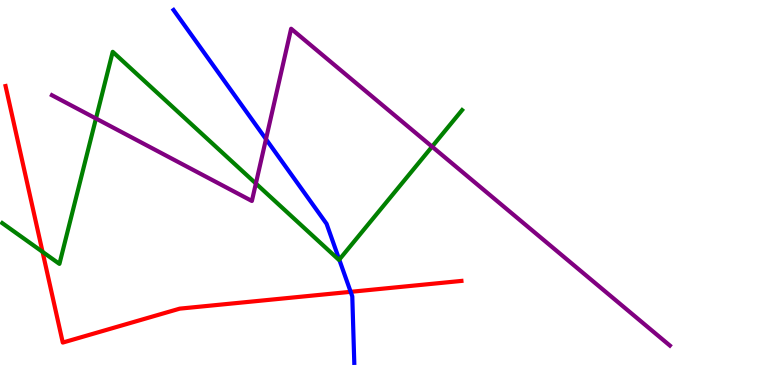[{'lines': ['blue', 'red'], 'intersections': [{'x': 4.52, 'y': 2.42}]}, {'lines': ['green', 'red'], 'intersections': [{'x': 0.549, 'y': 3.46}]}, {'lines': ['purple', 'red'], 'intersections': []}, {'lines': ['blue', 'green'], 'intersections': [{'x': 4.38, 'y': 3.26}]}, {'lines': ['blue', 'purple'], 'intersections': [{'x': 3.43, 'y': 6.39}]}, {'lines': ['green', 'purple'], 'intersections': [{'x': 1.24, 'y': 6.92}, {'x': 3.3, 'y': 5.23}, {'x': 5.58, 'y': 6.19}]}]